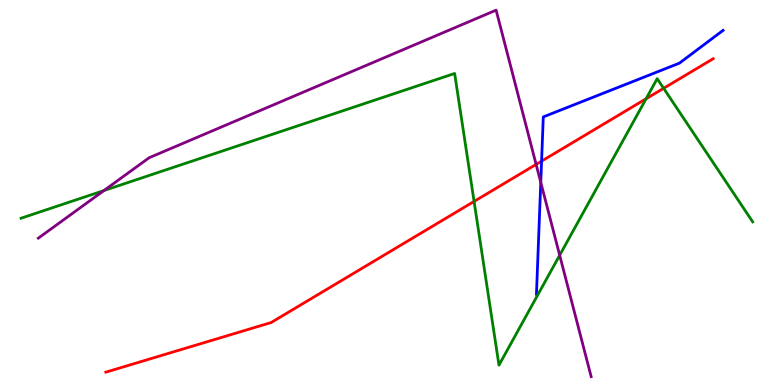[{'lines': ['blue', 'red'], 'intersections': [{'x': 6.99, 'y': 5.81}]}, {'lines': ['green', 'red'], 'intersections': [{'x': 6.12, 'y': 4.77}, {'x': 8.34, 'y': 7.43}, {'x': 8.56, 'y': 7.71}]}, {'lines': ['purple', 'red'], 'intersections': [{'x': 6.92, 'y': 5.73}]}, {'lines': ['blue', 'green'], 'intersections': []}, {'lines': ['blue', 'purple'], 'intersections': [{'x': 6.98, 'y': 5.26}]}, {'lines': ['green', 'purple'], 'intersections': [{'x': 1.34, 'y': 5.05}, {'x': 7.22, 'y': 3.37}]}]